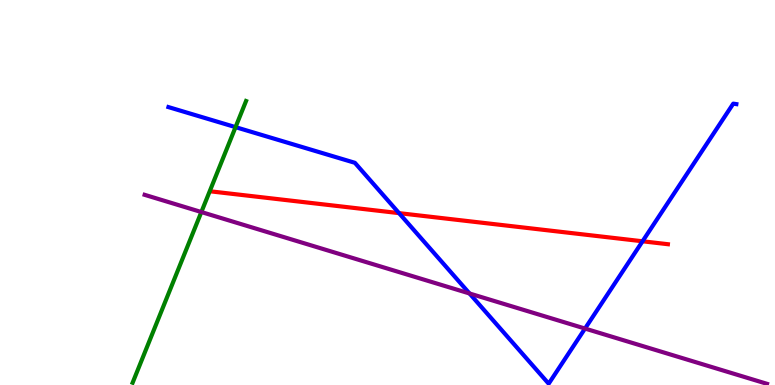[{'lines': ['blue', 'red'], 'intersections': [{'x': 5.15, 'y': 4.46}, {'x': 8.29, 'y': 3.73}]}, {'lines': ['green', 'red'], 'intersections': []}, {'lines': ['purple', 'red'], 'intersections': []}, {'lines': ['blue', 'green'], 'intersections': [{'x': 3.04, 'y': 6.7}]}, {'lines': ['blue', 'purple'], 'intersections': [{'x': 6.06, 'y': 2.38}, {'x': 7.55, 'y': 1.47}]}, {'lines': ['green', 'purple'], 'intersections': [{'x': 2.6, 'y': 4.49}]}]